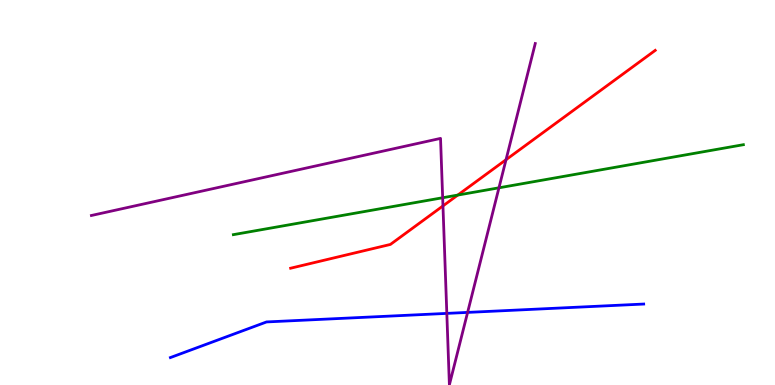[{'lines': ['blue', 'red'], 'intersections': []}, {'lines': ['green', 'red'], 'intersections': [{'x': 5.91, 'y': 4.93}]}, {'lines': ['purple', 'red'], 'intersections': [{'x': 5.72, 'y': 4.65}, {'x': 6.53, 'y': 5.85}]}, {'lines': ['blue', 'green'], 'intersections': []}, {'lines': ['blue', 'purple'], 'intersections': [{'x': 5.77, 'y': 1.86}, {'x': 6.03, 'y': 1.89}]}, {'lines': ['green', 'purple'], 'intersections': [{'x': 5.71, 'y': 4.86}, {'x': 6.44, 'y': 5.12}]}]